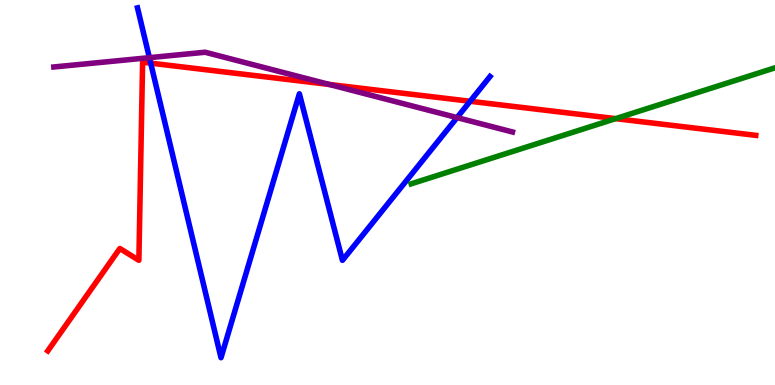[{'lines': ['blue', 'red'], 'intersections': [{'x': 1.94, 'y': 8.36}, {'x': 6.07, 'y': 7.37}]}, {'lines': ['green', 'red'], 'intersections': [{'x': 7.94, 'y': 6.92}]}, {'lines': ['purple', 'red'], 'intersections': [{'x': 4.25, 'y': 7.81}]}, {'lines': ['blue', 'green'], 'intersections': []}, {'lines': ['blue', 'purple'], 'intersections': [{'x': 1.93, 'y': 8.5}, {'x': 5.9, 'y': 6.95}]}, {'lines': ['green', 'purple'], 'intersections': []}]